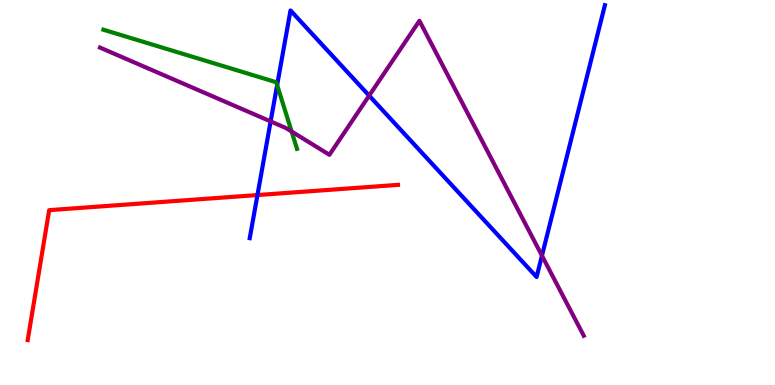[{'lines': ['blue', 'red'], 'intersections': [{'x': 3.32, 'y': 4.93}]}, {'lines': ['green', 'red'], 'intersections': []}, {'lines': ['purple', 'red'], 'intersections': []}, {'lines': ['blue', 'green'], 'intersections': [{'x': 3.58, 'y': 7.79}]}, {'lines': ['blue', 'purple'], 'intersections': [{'x': 3.49, 'y': 6.85}, {'x': 4.76, 'y': 7.52}, {'x': 6.99, 'y': 3.36}]}, {'lines': ['green', 'purple'], 'intersections': [{'x': 3.76, 'y': 6.58}]}]